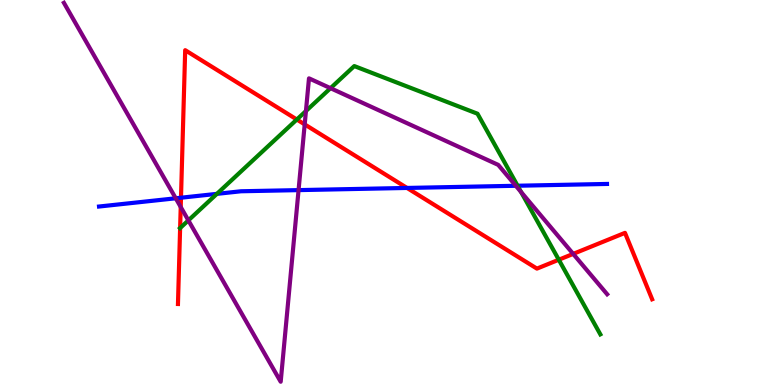[{'lines': ['blue', 'red'], 'intersections': [{'x': 2.34, 'y': 4.86}, {'x': 5.25, 'y': 5.12}]}, {'lines': ['green', 'red'], 'intersections': [{'x': 2.32, 'y': 4.08}, {'x': 3.83, 'y': 6.9}, {'x': 7.21, 'y': 3.25}]}, {'lines': ['purple', 'red'], 'intersections': [{'x': 2.33, 'y': 4.62}, {'x': 3.93, 'y': 6.77}, {'x': 7.4, 'y': 3.41}]}, {'lines': ['blue', 'green'], 'intersections': [{'x': 2.8, 'y': 4.96}, {'x': 6.68, 'y': 5.18}]}, {'lines': ['blue', 'purple'], 'intersections': [{'x': 2.27, 'y': 4.85}, {'x': 3.85, 'y': 5.06}, {'x': 6.66, 'y': 5.17}]}, {'lines': ['green', 'purple'], 'intersections': [{'x': 2.43, 'y': 4.28}, {'x': 3.95, 'y': 7.12}, {'x': 4.26, 'y': 7.71}, {'x': 6.72, 'y': 5.01}]}]